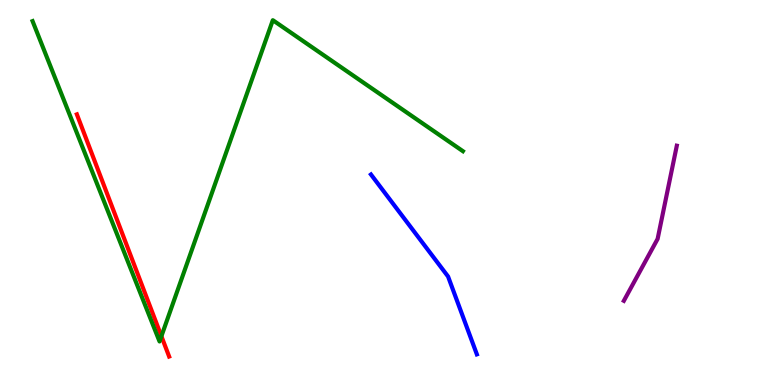[{'lines': ['blue', 'red'], 'intersections': []}, {'lines': ['green', 'red'], 'intersections': [{'x': 2.08, 'y': 1.27}]}, {'lines': ['purple', 'red'], 'intersections': []}, {'lines': ['blue', 'green'], 'intersections': []}, {'lines': ['blue', 'purple'], 'intersections': []}, {'lines': ['green', 'purple'], 'intersections': []}]